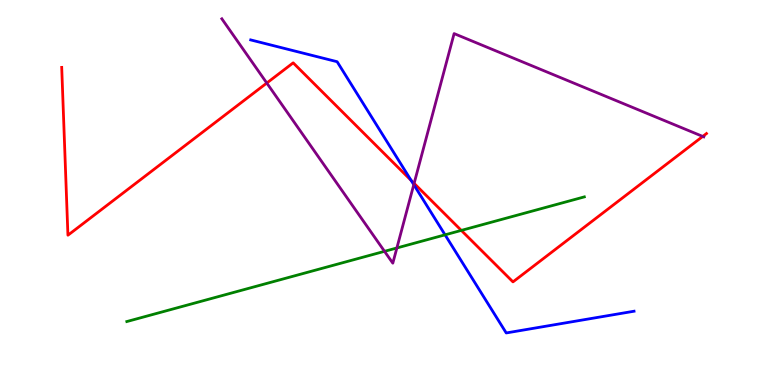[{'lines': ['blue', 'red'], 'intersections': [{'x': 5.3, 'y': 5.32}]}, {'lines': ['green', 'red'], 'intersections': [{'x': 5.95, 'y': 4.02}]}, {'lines': ['purple', 'red'], 'intersections': [{'x': 3.44, 'y': 7.84}, {'x': 5.34, 'y': 5.24}, {'x': 9.07, 'y': 6.46}]}, {'lines': ['blue', 'green'], 'intersections': [{'x': 5.74, 'y': 3.9}]}, {'lines': ['blue', 'purple'], 'intersections': [{'x': 5.34, 'y': 5.2}]}, {'lines': ['green', 'purple'], 'intersections': [{'x': 4.96, 'y': 3.47}, {'x': 5.12, 'y': 3.56}]}]